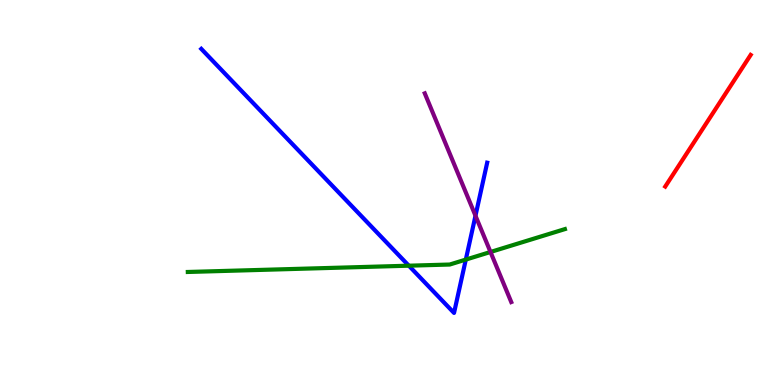[{'lines': ['blue', 'red'], 'intersections': []}, {'lines': ['green', 'red'], 'intersections': []}, {'lines': ['purple', 'red'], 'intersections': []}, {'lines': ['blue', 'green'], 'intersections': [{'x': 5.28, 'y': 3.1}, {'x': 6.01, 'y': 3.26}]}, {'lines': ['blue', 'purple'], 'intersections': [{'x': 6.14, 'y': 4.4}]}, {'lines': ['green', 'purple'], 'intersections': [{'x': 6.33, 'y': 3.45}]}]